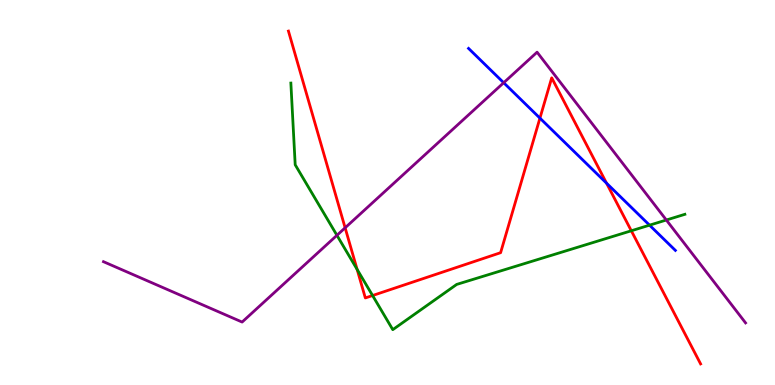[{'lines': ['blue', 'red'], 'intersections': [{'x': 6.97, 'y': 6.93}, {'x': 7.83, 'y': 5.24}]}, {'lines': ['green', 'red'], 'intersections': [{'x': 4.61, 'y': 3.0}, {'x': 4.81, 'y': 2.32}, {'x': 8.15, 'y': 4.01}]}, {'lines': ['purple', 'red'], 'intersections': [{'x': 4.45, 'y': 4.08}]}, {'lines': ['blue', 'green'], 'intersections': [{'x': 8.38, 'y': 4.15}]}, {'lines': ['blue', 'purple'], 'intersections': [{'x': 6.5, 'y': 7.85}]}, {'lines': ['green', 'purple'], 'intersections': [{'x': 4.35, 'y': 3.89}, {'x': 8.6, 'y': 4.29}]}]